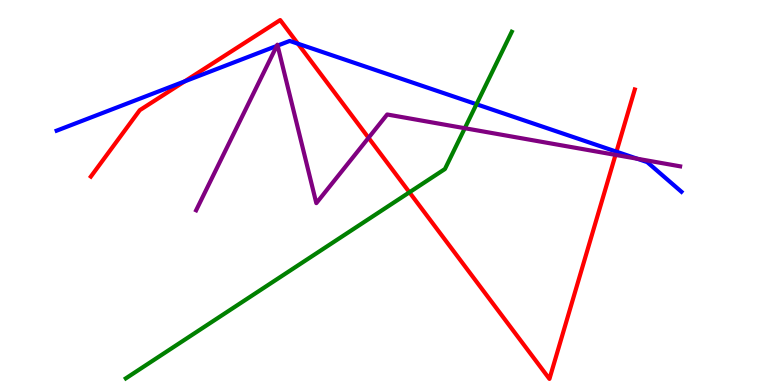[{'lines': ['blue', 'red'], 'intersections': [{'x': 2.38, 'y': 7.89}, {'x': 3.84, 'y': 8.86}, {'x': 7.95, 'y': 6.06}]}, {'lines': ['green', 'red'], 'intersections': [{'x': 5.28, 'y': 5.01}]}, {'lines': ['purple', 'red'], 'intersections': [{'x': 4.76, 'y': 6.42}, {'x': 7.94, 'y': 5.98}]}, {'lines': ['blue', 'green'], 'intersections': [{'x': 6.15, 'y': 7.29}]}, {'lines': ['blue', 'purple'], 'intersections': [{'x': 3.57, 'y': 8.81}, {'x': 3.58, 'y': 8.82}, {'x': 8.22, 'y': 5.88}]}, {'lines': ['green', 'purple'], 'intersections': [{'x': 6.0, 'y': 6.67}]}]